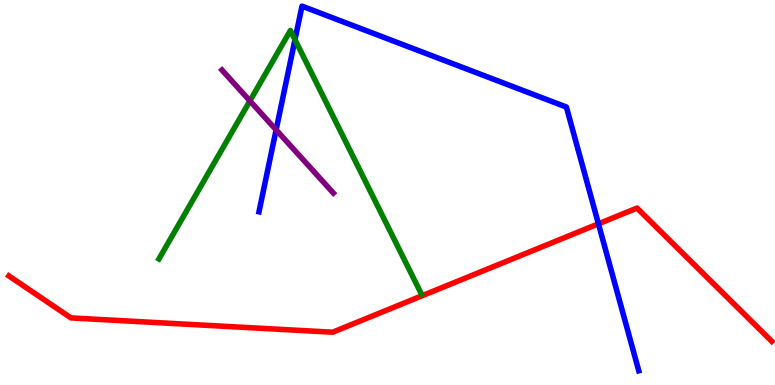[{'lines': ['blue', 'red'], 'intersections': [{'x': 7.72, 'y': 4.19}]}, {'lines': ['green', 'red'], 'intersections': []}, {'lines': ['purple', 'red'], 'intersections': []}, {'lines': ['blue', 'green'], 'intersections': [{'x': 3.81, 'y': 8.97}]}, {'lines': ['blue', 'purple'], 'intersections': [{'x': 3.56, 'y': 6.63}]}, {'lines': ['green', 'purple'], 'intersections': [{'x': 3.22, 'y': 7.38}]}]